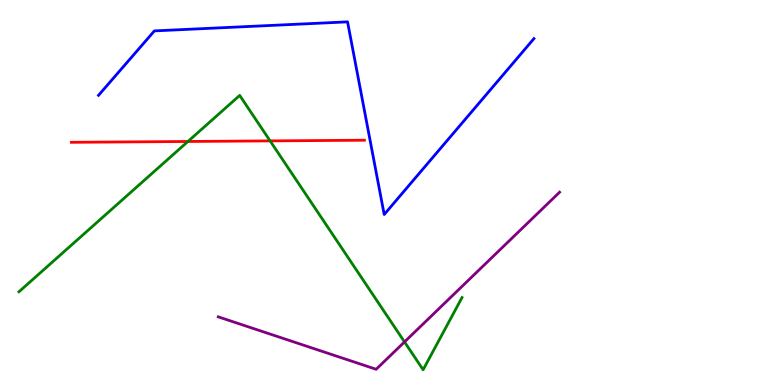[{'lines': ['blue', 'red'], 'intersections': []}, {'lines': ['green', 'red'], 'intersections': [{'x': 2.42, 'y': 6.33}, {'x': 3.49, 'y': 6.34}]}, {'lines': ['purple', 'red'], 'intersections': []}, {'lines': ['blue', 'green'], 'intersections': []}, {'lines': ['blue', 'purple'], 'intersections': []}, {'lines': ['green', 'purple'], 'intersections': [{'x': 5.22, 'y': 1.12}]}]